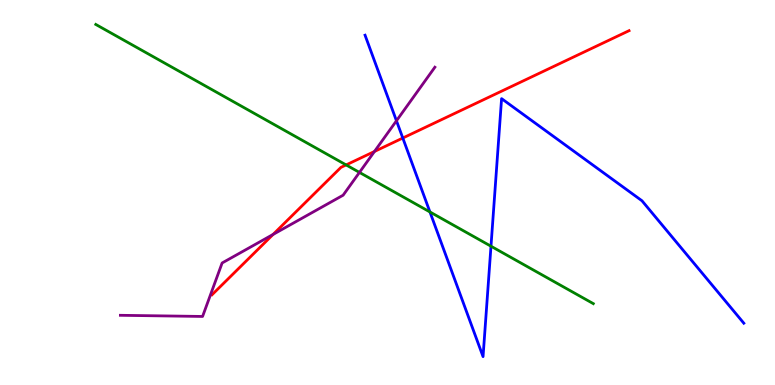[{'lines': ['blue', 'red'], 'intersections': [{'x': 5.2, 'y': 6.41}]}, {'lines': ['green', 'red'], 'intersections': [{'x': 4.47, 'y': 5.72}]}, {'lines': ['purple', 'red'], 'intersections': [{'x': 3.52, 'y': 3.91}, {'x': 4.83, 'y': 6.07}]}, {'lines': ['blue', 'green'], 'intersections': [{'x': 5.55, 'y': 4.49}, {'x': 6.34, 'y': 3.6}]}, {'lines': ['blue', 'purple'], 'intersections': [{'x': 5.12, 'y': 6.86}]}, {'lines': ['green', 'purple'], 'intersections': [{'x': 4.64, 'y': 5.52}]}]